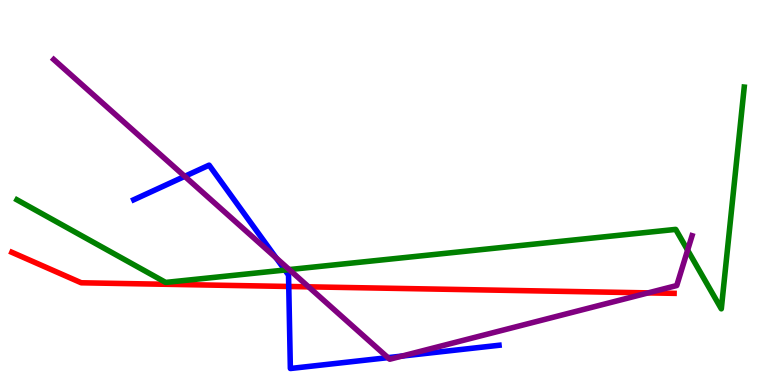[{'lines': ['blue', 'red'], 'intersections': [{'x': 3.73, 'y': 2.56}]}, {'lines': ['green', 'red'], 'intersections': []}, {'lines': ['purple', 'red'], 'intersections': [{'x': 3.98, 'y': 2.55}, {'x': 8.36, 'y': 2.39}]}, {'lines': ['blue', 'green'], 'intersections': [{'x': 3.68, 'y': 2.99}]}, {'lines': ['blue', 'purple'], 'intersections': [{'x': 2.38, 'y': 5.42}, {'x': 3.56, 'y': 3.3}, {'x': 5.01, 'y': 0.711}, {'x': 5.19, 'y': 0.751}]}, {'lines': ['green', 'purple'], 'intersections': [{'x': 3.73, 'y': 3.0}, {'x': 8.87, 'y': 3.5}]}]